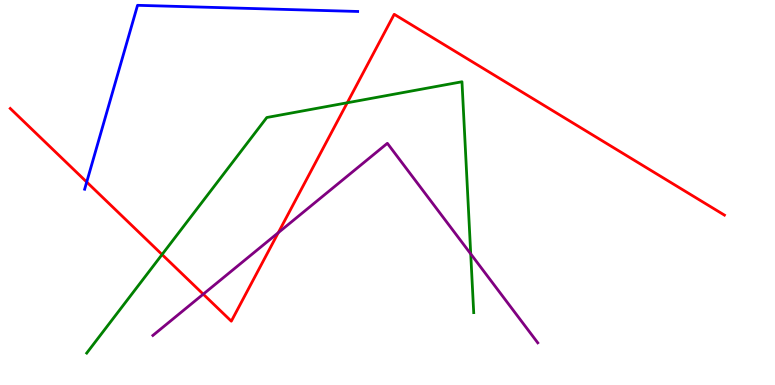[{'lines': ['blue', 'red'], 'intersections': [{'x': 1.12, 'y': 5.27}]}, {'lines': ['green', 'red'], 'intersections': [{'x': 2.09, 'y': 3.39}, {'x': 4.48, 'y': 7.33}]}, {'lines': ['purple', 'red'], 'intersections': [{'x': 2.62, 'y': 2.36}, {'x': 3.59, 'y': 3.96}]}, {'lines': ['blue', 'green'], 'intersections': []}, {'lines': ['blue', 'purple'], 'intersections': []}, {'lines': ['green', 'purple'], 'intersections': [{'x': 6.07, 'y': 3.41}]}]